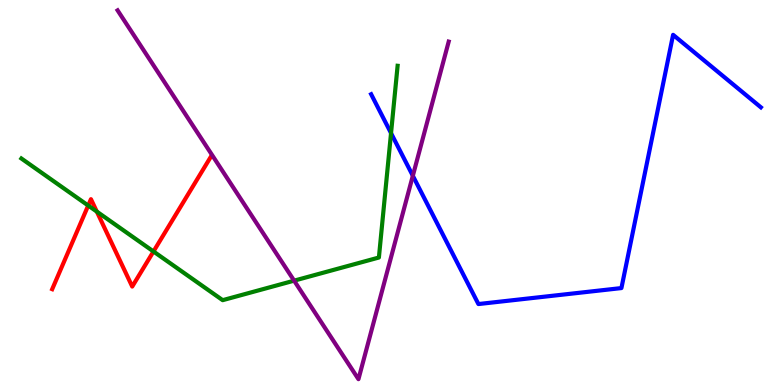[{'lines': ['blue', 'red'], 'intersections': []}, {'lines': ['green', 'red'], 'intersections': [{'x': 1.14, 'y': 4.66}, {'x': 1.25, 'y': 4.5}, {'x': 1.98, 'y': 3.47}]}, {'lines': ['purple', 'red'], 'intersections': []}, {'lines': ['blue', 'green'], 'intersections': [{'x': 5.05, 'y': 6.54}]}, {'lines': ['blue', 'purple'], 'intersections': [{'x': 5.33, 'y': 5.43}]}, {'lines': ['green', 'purple'], 'intersections': [{'x': 3.8, 'y': 2.71}]}]